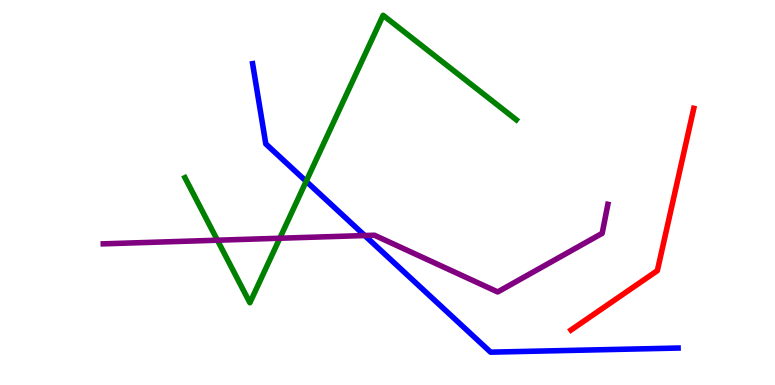[{'lines': ['blue', 'red'], 'intersections': []}, {'lines': ['green', 'red'], 'intersections': []}, {'lines': ['purple', 'red'], 'intersections': []}, {'lines': ['blue', 'green'], 'intersections': [{'x': 3.95, 'y': 5.29}]}, {'lines': ['blue', 'purple'], 'intersections': [{'x': 4.71, 'y': 3.88}]}, {'lines': ['green', 'purple'], 'intersections': [{'x': 2.81, 'y': 3.76}, {'x': 3.61, 'y': 3.81}]}]